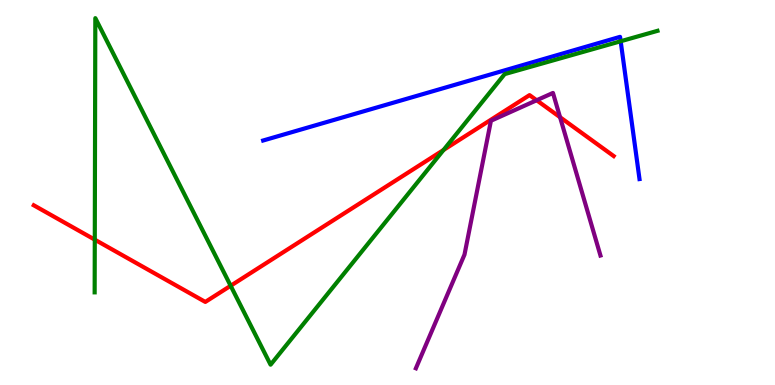[{'lines': ['blue', 'red'], 'intersections': []}, {'lines': ['green', 'red'], 'intersections': [{'x': 1.22, 'y': 3.78}, {'x': 2.98, 'y': 2.58}, {'x': 5.72, 'y': 6.1}]}, {'lines': ['purple', 'red'], 'intersections': [{'x': 6.92, 'y': 7.4}, {'x': 7.23, 'y': 6.96}]}, {'lines': ['blue', 'green'], 'intersections': [{'x': 8.01, 'y': 8.93}]}, {'lines': ['blue', 'purple'], 'intersections': []}, {'lines': ['green', 'purple'], 'intersections': []}]